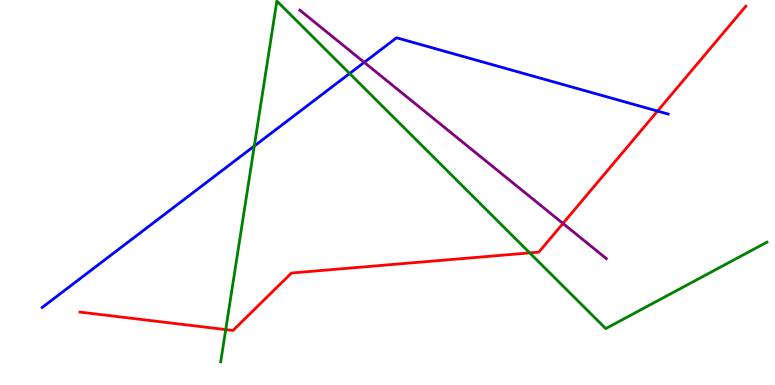[{'lines': ['blue', 'red'], 'intersections': [{'x': 8.48, 'y': 7.12}]}, {'lines': ['green', 'red'], 'intersections': [{'x': 2.91, 'y': 1.44}, {'x': 6.83, 'y': 3.43}]}, {'lines': ['purple', 'red'], 'intersections': [{'x': 7.26, 'y': 4.2}]}, {'lines': ['blue', 'green'], 'intersections': [{'x': 3.28, 'y': 6.21}, {'x': 4.51, 'y': 8.09}]}, {'lines': ['blue', 'purple'], 'intersections': [{'x': 4.7, 'y': 8.38}]}, {'lines': ['green', 'purple'], 'intersections': []}]